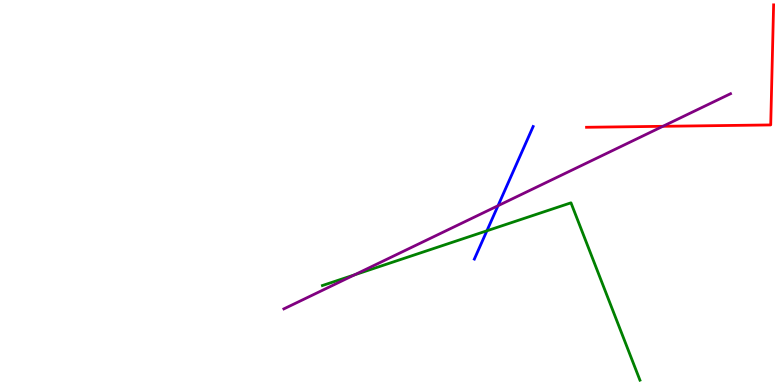[{'lines': ['blue', 'red'], 'intersections': []}, {'lines': ['green', 'red'], 'intersections': []}, {'lines': ['purple', 'red'], 'intersections': [{'x': 8.55, 'y': 6.72}]}, {'lines': ['blue', 'green'], 'intersections': [{'x': 6.28, 'y': 4.01}]}, {'lines': ['blue', 'purple'], 'intersections': [{'x': 6.43, 'y': 4.66}]}, {'lines': ['green', 'purple'], 'intersections': [{'x': 4.57, 'y': 2.86}]}]